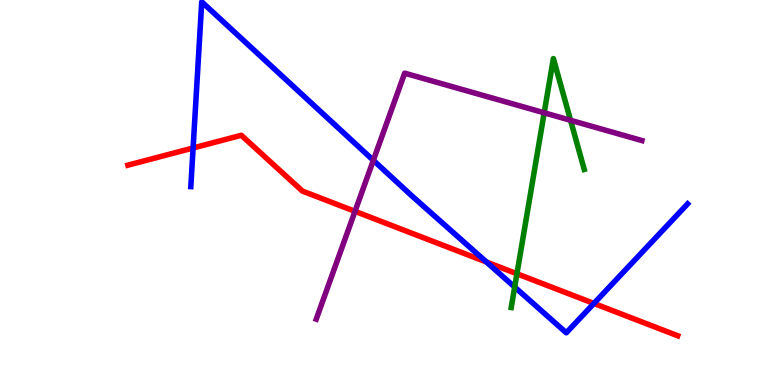[{'lines': ['blue', 'red'], 'intersections': [{'x': 2.49, 'y': 6.16}, {'x': 6.28, 'y': 3.19}, {'x': 7.66, 'y': 2.12}]}, {'lines': ['green', 'red'], 'intersections': [{'x': 6.67, 'y': 2.89}]}, {'lines': ['purple', 'red'], 'intersections': [{'x': 4.58, 'y': 4.51}]}, {'lines': ['blue', 'green'], 'intersections': [{'x': 6.64, 'y': 2.54}]}, {'lines': ['blue', 'purple'], 'intersections': [{'x': 4.82, 'y': 5.84}]}, {'lines': ['green', 'purple'], 'intersections': [{'x': 7.02, 'y': 7.07}, {'x': 7.36, 'y': 6.88}]}]